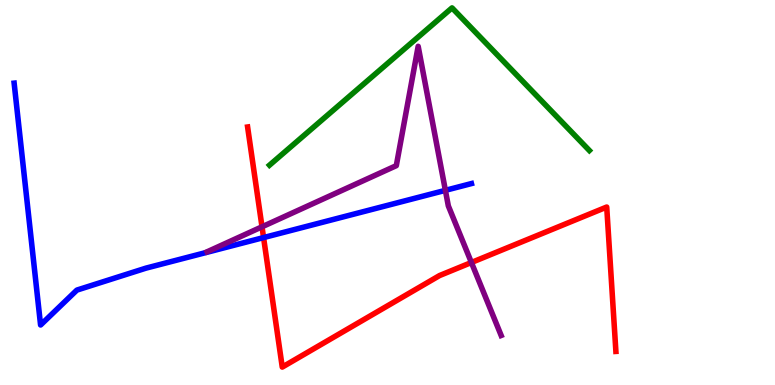[{'lines': ['blue', 'red'], 'intersections': [{'x': 3.4, 'y': 3.83}]}, {'lines': ['green', 'red'], 'intersections': []}, {'lines': ['purple', 'red'], 'intersections': [{'x': 3.38, 'y': 4.11}, {'x': 6.08, 'y': 3.18}]}, {'lines': ['blue', 'green'], 'intersections': []}, {'lines': ['blue', 'purple'], 'intersections': [{'x': 5.75, 'y': 5.06}]}, {'lines': ['green', 'purple'], 'intersections': []}]